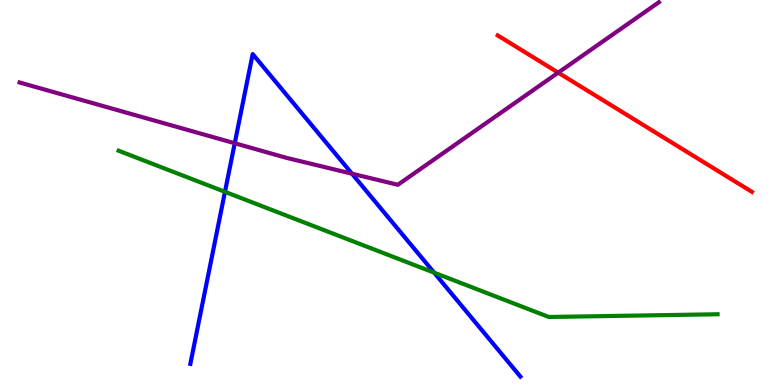[{'lines': ['blue', 'red'], 'intersections': []}, {'lines': ['green', 'red'], 'intersections': []}, {'lines': ['purple', 'red'], 'intersections': [{'x': 7.2, 'y': 8.11}]}, {'lines': ['blue', 'green'], 'intersections': [{'x': 2.9, 'y': 5.02}, {'x': 5.6, 'y': 2.92}]}, {'lines': ['blue', 'purple'], 'intersections': [{'x': 3.03, 'y': 6.28}, {'x': 4.54, 'y': 5.49}]}, {'lines': ['green', 'purple'], 'intersections': []}]